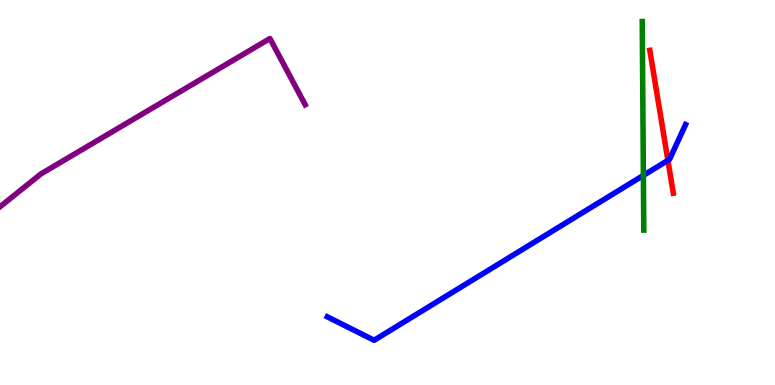[{'lines': ['blue', 'red'], 'intersections': [{'x': 8.62, 'y': 5.83}]}, {'lines': ['green', 'red'], 'intersections': []}, {'lines': ['purple', 'red'], 'intersections': []}, {'lines': ['blue', 'green'], 'intersections': [{'x': 8.3, 'y': 5.44}]}, {'lines': ['blue', 'purple'], 'intersections': []}, {'lines': ['green', 'purple'], 'intersections': []}]